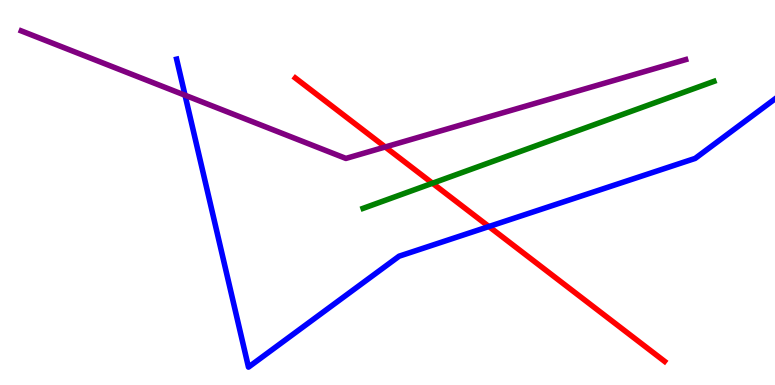[{'lines': ['blue', 'red'], 'intersections': [{'x': 6.31, 'y': 4.12}]}, {'lines': ['green', 'red'], 'intersections': [{'x': 5.58, 'y': 5.24}]}, {'lines': ['purple', 'red'], 'intersections': [{'x': 4.97, 'y': 6.18}]}, {'lines': ['blue', 'green'], 'intersections': []}, {'lines': ['blue', 'purple'], 'intersections': [{'x': 2.39, 'y': 7.53}]}, {'lines': ['green', 'purple'], 'intersections': []}]